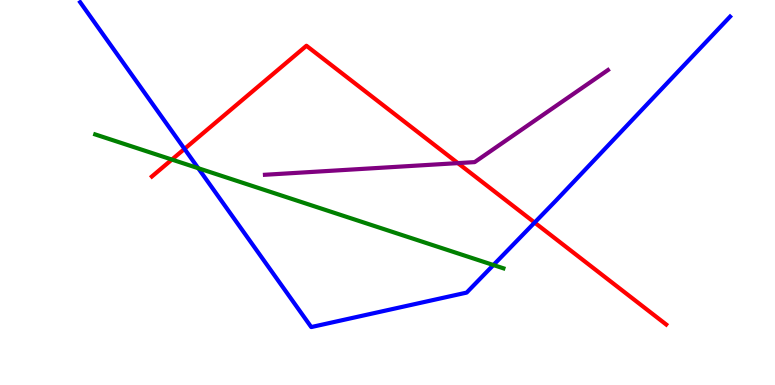[{'lines': ['blue', 'red'], 'intersections': [{'x': 2.38, 'y': 6.13}, {'x': 6.9, 'y': 4.22}]}, {'lines': ['green', 'red'], 'intersections': [{'x': 2.22, 'y': 5.86}]}, {'lines': ['purple', 'red'], 'intersections': [{'x': 5.91, 'y': 5.76}]}, {'lines': ['blue', 'green'], 'intersections': [{'x': 2.56, 'y': 5.63}, {'x': 6.37, 'y': 3.12}]}, {'lines': ['blue', 'purple'], 'intersections': []}, {'lines': ['green', 'purple'], 'intersections': []}]